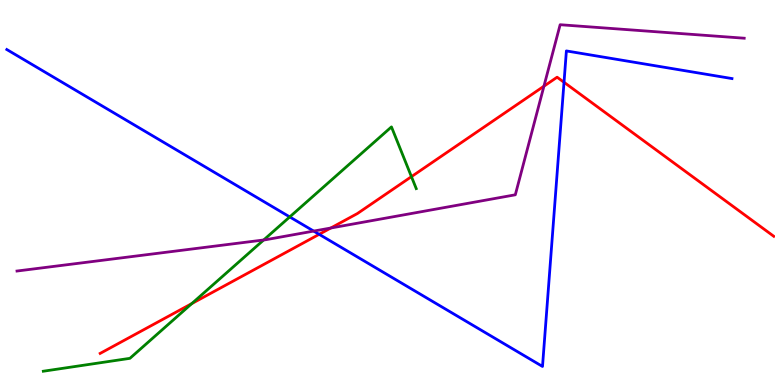[{'lines': ['blue', 'red'], 'intersections': [{'x': 4.12, 'y': 3.91}, {'x': 7.28, 'y': 7.86}]}, {'lines': ['green', 'red'], 'intersections': [{'x': 2.47, 'y': 2.11}, {'x': 5.31, 'y': 5.41}]}, {'lines': ['purple', 'red'], 'intersections': [{'x': 4.27, 'y': 4.08}, {'x': 7.02, 'y': 7.76}]}, {'lines': ['blue', 'green'], 'intersections': [{'x': 3.74, 'y': 4.37}]}, {'lines': ['blue', 'purple'], 'intersections': [{'x': 4.05, 'y': 4.0}]}, {'lines': ['green', 'purple'], 'intersections': [{'x': 3.4, 'y': 3.77}]}]